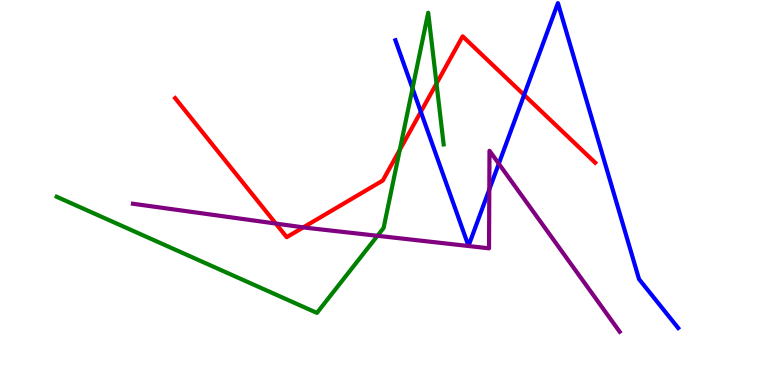[{'lines': ['blue', 'red'], 'intersections': [{'x': 5.43, 'y': 7.1}, {'x': 6.76, 'y': 7.53}]}, {'lines': ['green', 'red'], 'intersections': [{'x': 5.16, 'y': 6.11}, {'x': 5.63, 'y': 7.83}]}, {'lines': ['purple', 'red'], 'intersections': [{'x': 3.56, 'y': 4.19}, {'x': 3.91, 'y': 4.09}]}, {'lines': ['blue', 'green'], 'intersections': [{'x': 5.32, 'y': 7.7}]}, {'lines': ['blue', 'purple'], 'intersections': [{'x': 6.31, 'y': 5.08}, {'x': 6.44, 'y': 5.75}]}, {'lines': ['green', 'purple'], 'intersections': [{'x': 4.87, 'y': 3.88}]}]